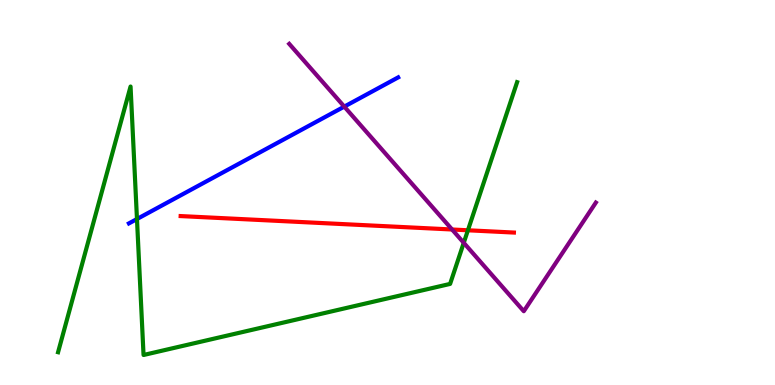[{'lines': ['blue', 'red'], 'intersections': []}, {'lines': ['green', 'red'], 'intersections': [{'x': 6.04, 'y': 4.02}]}, {'lines': ['purple', 'red'], 'intersections': [{'x': 5.83, 'y': 4.04}]}, {'lines': ['blue', 'green'], 'intersections': [{'x': 1.77, 'y': 4.31}]}, {'lines': ['blue', 'purple'], 'intersections': [{'x': 4.44, 'y': 7.23}]}, {'lines': ['green', 'purple'], 'intersections': [{'x': 5.98, 'y': 3.69}]}]